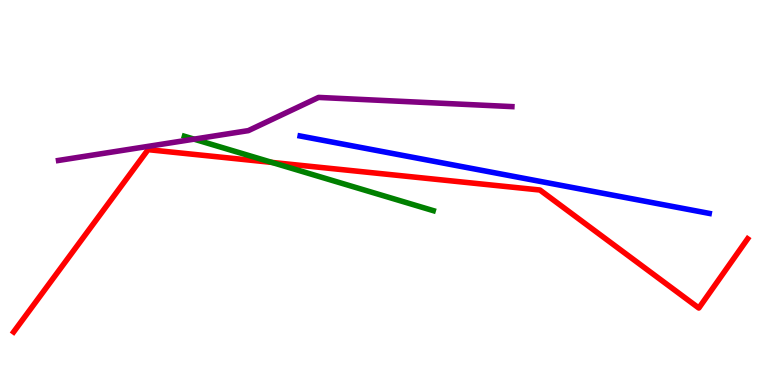[{'lines': ['blue', 'red'], 'intersections': []}, {'lines': ['green', 'red'], 'intersections': [{'x': 3.51, 'y': 5.78}]}, {'lines': ['purple', 'red'], 'intersections': []}, {'lines': ['blue', 'green'], 'intersections': []}, {'lines': ['blue', 'purple'], 'intersections': []}, {'lines': ['green', 'purple'], 'intersections': [{'x': 2.5, 'y': 6.39}]}]